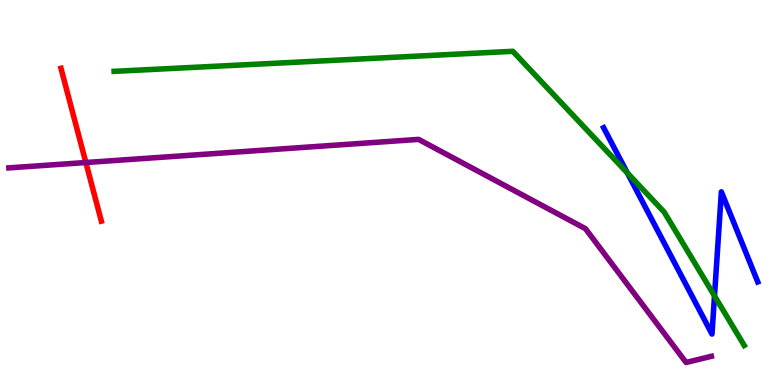[{'lines': ['blue', 'red'], 'intersections': []}, {'lines': ['green', 'red'], 'intersections': []}, {'lines': ['purple', 'red'], 'intersections': [{'x': 1.11, 'y': 5.78}]}, {'lines': ['blue', 'green'], 'intersections': [{'x': 8.1, 'y': 5.51}, {'x': 9.22, 'y': 2.31}]}, {'lines': ['blue', 'purple'], 'intersections': []}, {'lines': ['green', 'purple'], 'intersections': []}]